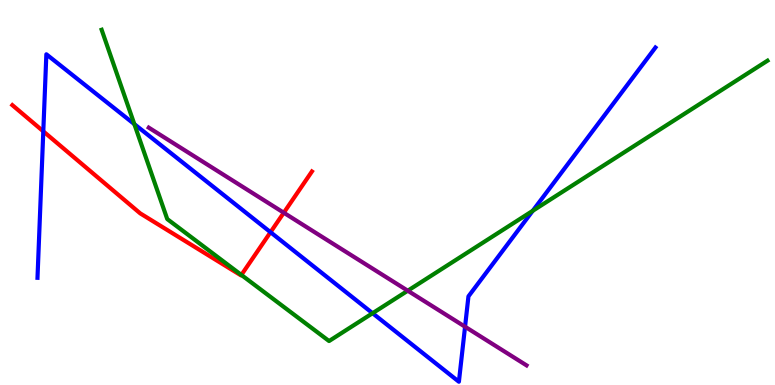[{'lines': ['blue', 'red'], 'intersections': [{'x': 0.559, 'y': 6.59}, {'x': 3.49, 'y': 3.97}]}, {'lines': ['green', 'red'], 'intersections': [{'x': 3.11, 'y': 2.86}]}, {'lines': ['purple', 'red'], 'intersections': [{'x': 3.66, 'y': 4.47}]}, {'lines': ['blue', 'green'], 'intersections': [{'x': 1.73, 'y': 6.78}, {'x': 4.81, 'y': 1.86}, {'x': 6.87, 'y': 4.52}]}, {'lines': ['blue', 'purple'], 'intersections': [{'x': 6.0, 'y': 1.51}]}, {'lines': ['green', 'purple'], 'intersections': [{'x': 5.26, 'y': 2.45}]}]